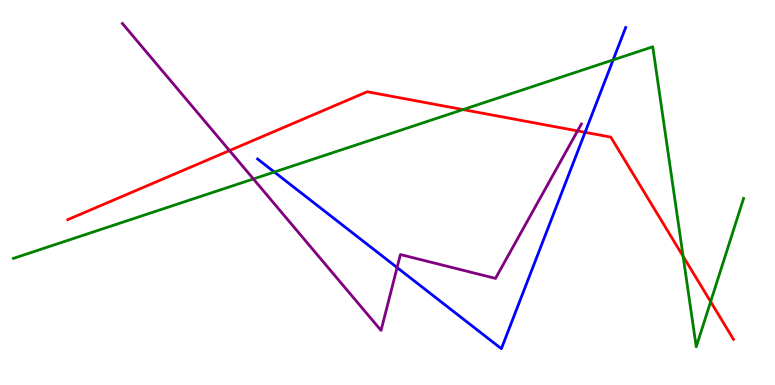[{'lines': ['blue', 'red'], 'intersections': [{'x': 7.55, 'y': 6.56}]}, {'lines': ['green', 'red'], 'intersections': [{'x': 5.97, 'y': 7.15}, {'x': 8.81, 'y': 3.34}, {'x': 9.17, 'y': 2.16}]}, {'lines': ['purple', 'red'], 'intersections': [{'x': 2.96, 'y': 6.09}, {'x': 7.45, 'y': 6.6}]}, {'lines': ['blue', 'green'], 'intersections': [{'x': 3.54, 'y': 5.53}, {'x': 7.91, 'y': 8.44}]}, {'lines': ['blue', 'purple'], 'intersections': [{'x': 5.12, 'y': 3.05}]}, {'lines': ['green', 'purple'], 'intersections': [{'x': 3.27, 'y': 5.35}]}]